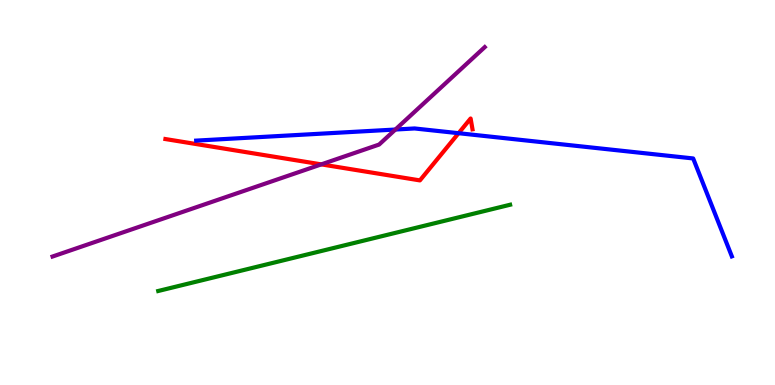[{'lines': ['blue', 'red'], 'intersections': [{'x': 5.92, 'y': 6.54}]}, {'lines': ['green', 'red'], 'intersections': []}, {'lines': ['purple', 'red'], 'intersections': [{'x': 4.15, 'y': 5.73}]}, {'lines': ['blue', 'green'], 'intersections': []}, {'lines': ['blue', 'purple'], 'intersections': [{'x': 5.1, 'y': 6.64}]}, {'lines': ['green', 'purple'], 'intersections': []}]